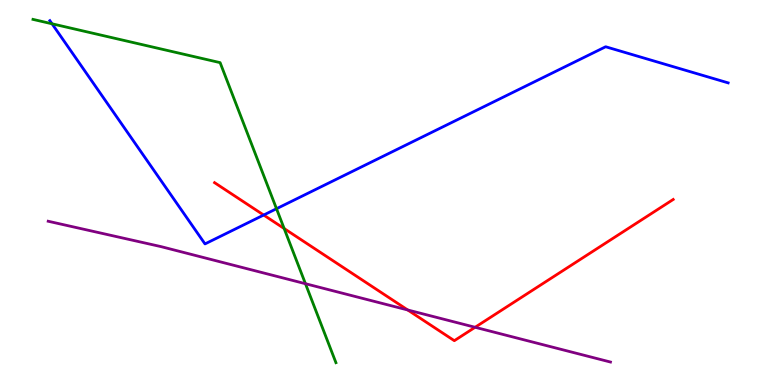[{'lines': ['blue', 'red'], 'intersections': [{'x': 3.4, 'y': 4.41}]}, {'lines': ['green', 'red'], 'intersections': [{'x': 3.67, 'y': 4.06}]}, {'lines': ['purple', 'red'], 'intersections': [{'x': 5.26, 'y': 1.95}, {'x': 6.13, 'y': 1.5}]}, {'lines': ['blue', 'green'], 'intersections': [{'x': 0.671, 'y': 9.38}, {'x': 3.57, 'y': 4.58}]}, {'lines': ['blue', 'purple'], 'intersections': []}, {'lines': ['green', 'purple'], 'intersections': [{'x': 3.94, 'y': 2.63}]}]